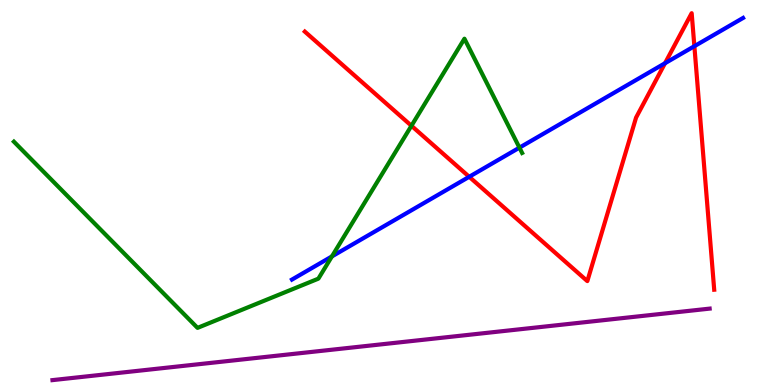[{'lines': ['blue', 'red'], 'intersections': [{'x': 6.05, 'y': 5.41}, {'x': 8.58, 'y': 8.36}, {'x': 8.96, 'y': 8.8}]}, {'lines': ['green', 'red'], 'intersections': [{'x': 5.31, 'y': 6.73}]}, {'lines': ['purple', 'red'], 'intersections': []}, {'lines': ['blue', 'green'], 'intersections': [{'x': 4.28, 'y': 3.34}, {'x': 6.7, 'y': 6.16}]}, {'lines': ['blue', 'purple'], 'intersections': []}, {'lines': ['green', 'purple'], 'intersections': []}]